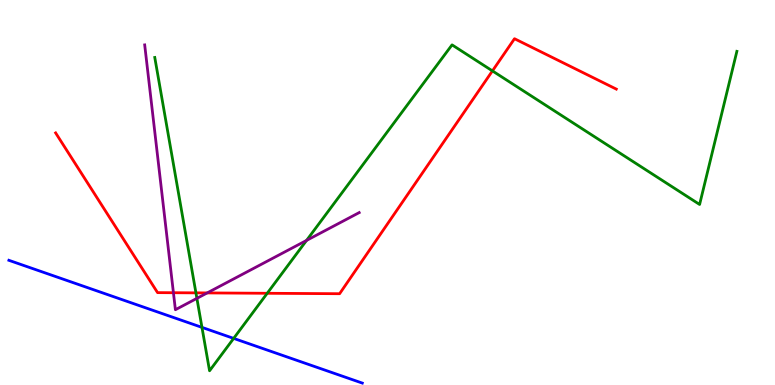[{'lines': ['blue', 'red'], 'intersections': []}, {'lines': ['green', 'red'], 'intersections': [{'x': 2.53, 'y': 2.39}, {'x': 3.45, 'y': 2.38}, {'x': 6.35, 'y': 8.16}]}, {'lines': ['purple', 'red'], 'intersections': [{'x': 2.24, 'y': 2.4}, {'x': 2.67, 'y': 2.39}]}, {'lines': ['blue', 'green'], 'intersections': [{'x': 2.61, 'y': 1.5}, {'x': 3.02, 'y': 1.21}]}, {'lines': ['blue', 'purple'], 'intersections': []}, {'lines': ['green', 'purple'], 'intersections': [{'x': 2.54, 'y': 2.25}, {'x': 3.96, 'y': 3.76}]}]